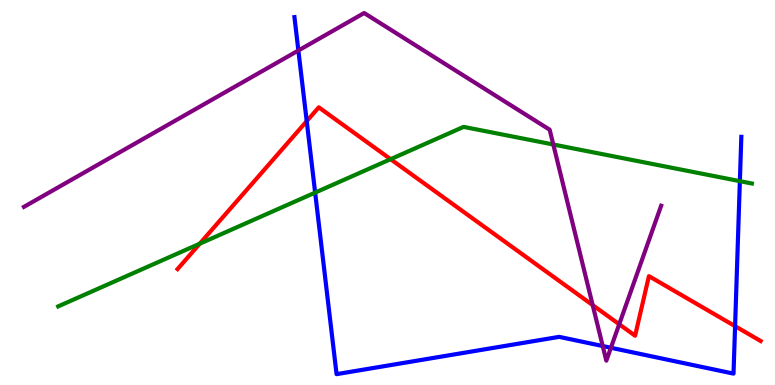[{'lines': ['blue', 'red'], 'intersections': [{'x': 3.96, 'y': 6.85}, {'x': 9.48, 'y': 1.53}]}, {'lines': ['green', 'red'], 'intersections': [{'x': 2.58, 'y': 3.67}, {'x': 5.04, 'y': 5.87}]}, {'lines': ['purple', 'red'], 'intersections': [{'x': 7.65, 'y': 2.08}, {'x': 7.99, 'y': 1.58}]}, {'lines': ['blue', 'green'], 'intersections': [{'x': 4.07, 'y': 5.0}, {'x': 9.55, 'y': 5.29}]}, {'lines': ['blue', 'purple'], 'intersections': [{'x': 3.85, 'y': 8.69}, {'x': 7.78, 'y': 1.01}, {'x': 7.88, 'y': 0.967}]}, {'lines': ['green', 'purple'], 'intersections': [{'x': 7.14, 'y': 6.25}]}]